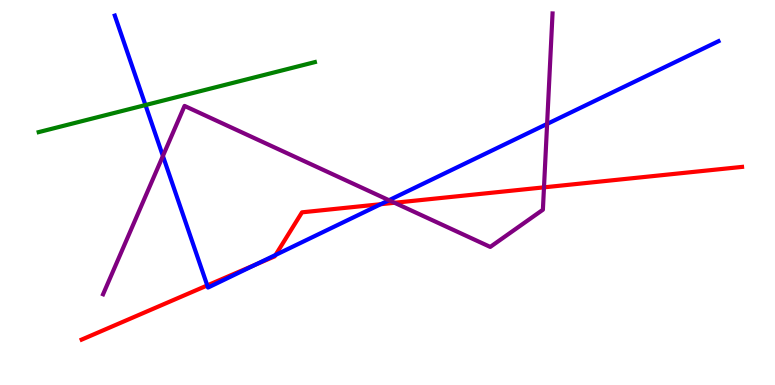[{'lines': ['blue', 'red'], 'intersections': [{'x': 2.67, 'y': 2.59}, {'x': 3.3, 'y': 3.13}, {'x': 3.56, 'y': 3.38}, {'x': 4.91, 'y': 4.7}]}, {'lines': ['green', 'red'], 'intersections': []}, {'lines': ['purple', 'red'], 'intersections': [{'x': 5.09, 'y': 4.73}, {'x': 7.02, 'y': 5.13}]}, {'lines': ['blue', 'green'], 'intersections': [{'x': 1.88, 'y': 7.27}]}, {'lines': ['blue', 'purple'], 'intersections': [{'x': 2.1, 'y': 5.95}, {'x': 5.02, 'y': 4.8}, {'x': 7.06, 'y': 6.78}]}, {'lines': ['green', 'purple'], 'intersections': []}]